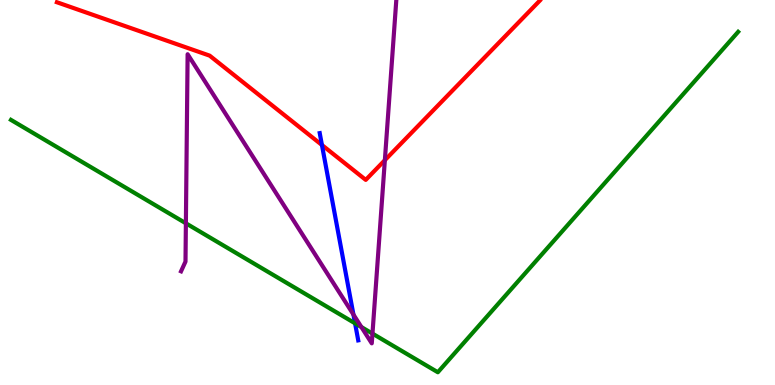[{'lines': ['blue', 'red'], 'intersections': [{'x': 4.15, 'y': 6.23}]}, {'lines': ['green', 'red'], 'intersections': []}, {'lines': ['purple', 'red'], 'intersections': [{'x': 4.97, 'y': 5.84}]}, {'lines': ['blue', 'green'], 'intersections': [{'x': 4.58, 'y': 1.6}]}, {'lines': ['blue', 'purple'], 'intersections': [{'x': 4.56, 'y': 1.83}]}, {'lines': ['green', 'purple'], 'intersections': [{'x': 2.4, 'y': 4.2}, {'x': 4.66, 'y': 1.51}, {'x': 4.81, 'y': 1.33}]}]